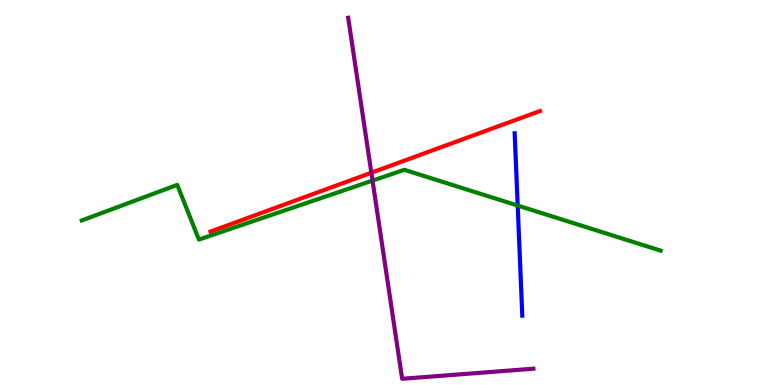[{'lines': ['blue', 'red'], 'intersections': []}, {'lines': ['green', 'red'], 'intersections': []}, {'lines': ['purple', 'red'], 'intersections': [{'x': 4.79, 'y': 5.51}]}, {'lines': ['blue', 'green'], 'intersections': [{'x': 6.68, 'y': 4.66}]}, {'lines': ['blue', 'purple'], 'intersections': []}, {'lines': ['green', 'purple'], 'intersections': [{'x': 4.81, 'y': 5.31}]}]